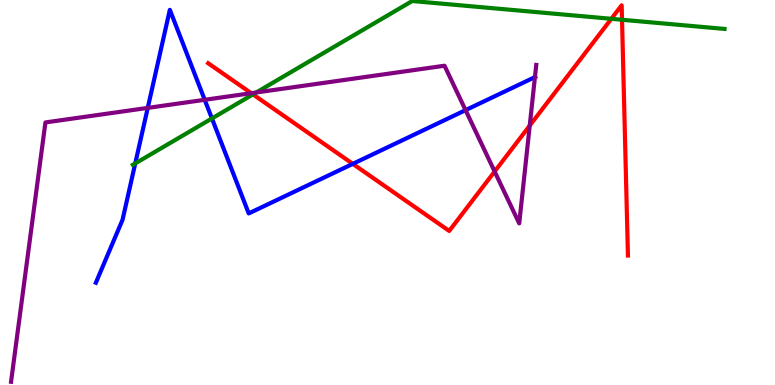[{'lines': ['blue', 'red'], 'intersections': [{'x': 4.55, 'y': 5.74}]}, {'lines': ['green', 'red'], 'intersections': [{'x': 3.26, 'y': 7.55}, {'x': 7.89, 'y': 9.51}, {'x': 8.03, 'y': 9.49}]}, {'lines': ['purple', 'red'], 'intersections': [{'x': 3.24, 'y': 7.58}, {'x': 6.38, 'y': 5.55}, {'x': 6.84, 'y': 6.74}]}, {'lines': ['blue', 'green'], 'intersections': [{'x': 1.75, 'y': 5.75}, {'x': 2.73, 'y': 6.92}]}, {'lines': ['blue', 'purple'], 'intersections': [{'x': 1.91, 'y': 7.2}, {'x': 2.64, 'y': 7.41}, {'x': 6.01, 'y': 7.14}, {'x': 6.9, 'y': 8.0}]}, {'lines': ['green', 'purple'], 'intersections': [{'x': 3.31, 'y': 7.6}]}]